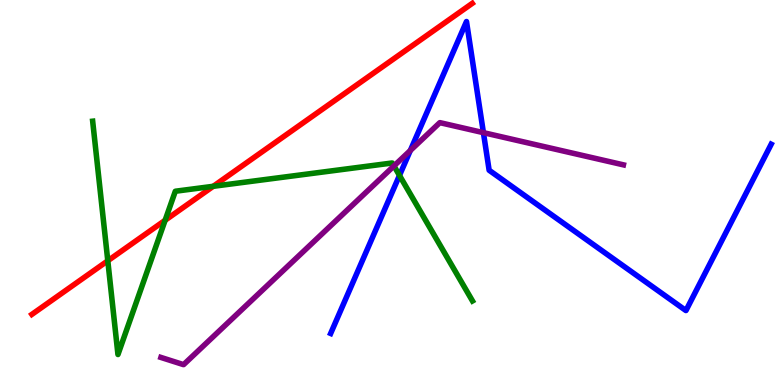[{'lines': ['blue', 'red'], 'intersections': []}, {'lines': ['green', 'red'], 'intersections': [{'x': 1.39, 'y': 3.23}, {'x': 2.13, 'y': 4.28}, {'x': 2.75, 'y': 5.16}]}, {'lines': ['purple', 'red'], 'intersections': []}, {'lines': ['blue', 'green'], 'intersections': [{'x': 5.15, 'y': 5.44}]}, {'lines': ['blue', 'purple'], 'intersections': [{'x': 5.29, 'y': 6.09}, {'x': 6.24, 'y': 6.55}]}, {'lines': ['green', 'purple'], 'intersections': [{'x': 5.08, 'y': 5.69}]}]